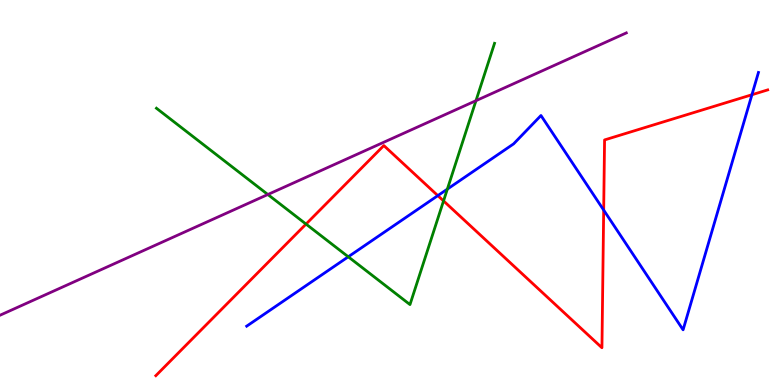[{'lines': ['blue', 'red'], 'intersections': [{'x': 5.65, 'y': 4.92}, {'x': 7.79, 'y': 4.54}, {'x': 9.7, 'y': 7.54}]}, {'lines': ['green', 'red'], 'intersections': [{'x': 3.95, 'y': 4.18}, {'x': 5.72, 'y': 4.78}]}, {'lines': ['purple', 'red'], 'intersections': []}, {'lines': ['blue', 'green'], 'intersections': [{'x': 4.49, 'y': 3.33}, {'x': 5.77, 'y': 5.09}]}, {'lines': ['blue', 'purple'], 'intersections': []}, {'lines': ['green', 'purple'], 'intersections': [{'x': 3.46, 'y': 4.95}, {'x': 6.14, 'y': 7.38}]}]